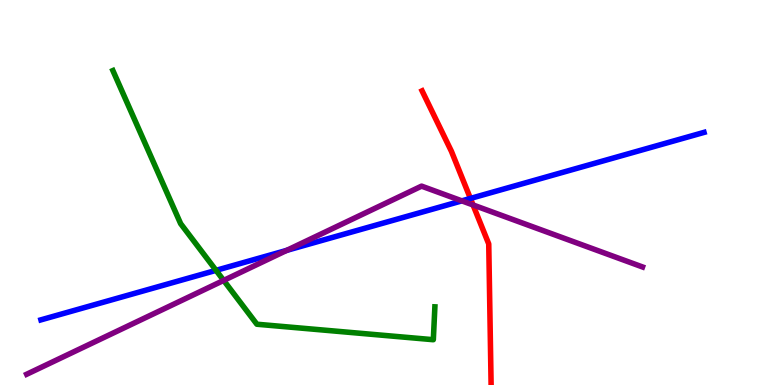[{'lines': ['blue', 'red'], 'intersections': [{'x': 6.07, 'y': 4.85}]}, {'lines': ['green', 'red'], 'intersections': []}, {'lines': ['purple', 'red'], 'intersections': [{'x': 6.1, 'y': 4.68}]}, {'lines': ['blue', 'green'], 'intersections': [{'x': 2.79, 'y': 2.98}]}, {'lines': ['blue', 'purple'], 'intersections': [{'x': 3.7, 'y': 3.5}, {'x': 5.96, 'y': 4.78}]}, {'lines': ['green', 'purple'], 'intersections': [{'x': 2.89, 'y': 2.72}]}]